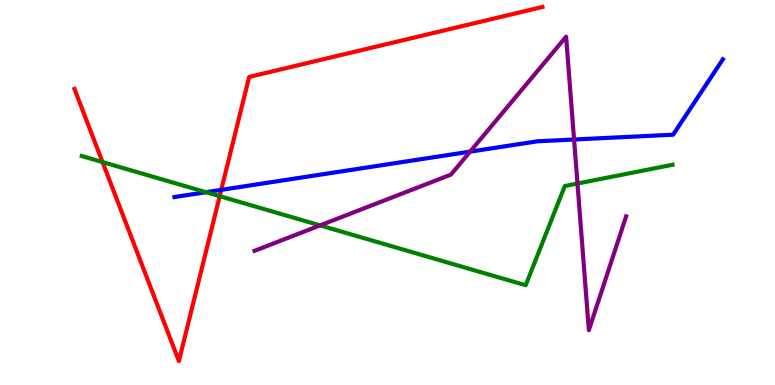[{'lines': ['blue', 'red'], 'intersections': [{'x': 2.85, 'y': 5.07}]}, {'lines': ['green', 'red'], 'intersections': [{'x': 1.32, 'y': 5.79}, {'x': 2.83, 'y': 4.9}]}, {'lines': ['purple', 'red'], 'intersections': []}, {'lines': ['blue', 'green'], 'intersections': [{'x': 2.66, 'y': 5.01}]}, {'lines': ['blue', 'purple'], 'intersections': [{'x': 6.07, 'y': 6.06}, {'x': 7.41, 'y': 6.38}]}, {'lines': ['green', 'purple'], 'intersections': [{'x': 4.13, 'y': 4.15}, {'x': 7.45, 'y': 5.23}]}]